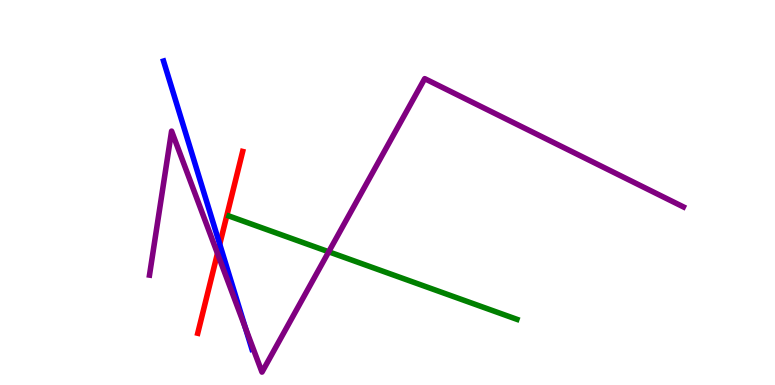[{'lines': ['blue', 'red'], 'intersections': [{'x': 2.84, 'y': 3.66}]}, {'lines': ['green', 'red'], 'intersections': []}, {'lines': ['purple', 'red'], 'intersections': [{'x': 2.81, 'y': 3.42}]}, {'lines': ['blue', 'green'], 'intersections': []}, {'lines': ['blue', 'purple'], 'intersections': [{'x': 3.17, 'y': 1.48}]}, {'lines': ['green', 'purple'], 'intersections': [{'x': 4.24, 'y': 3.46}]}]